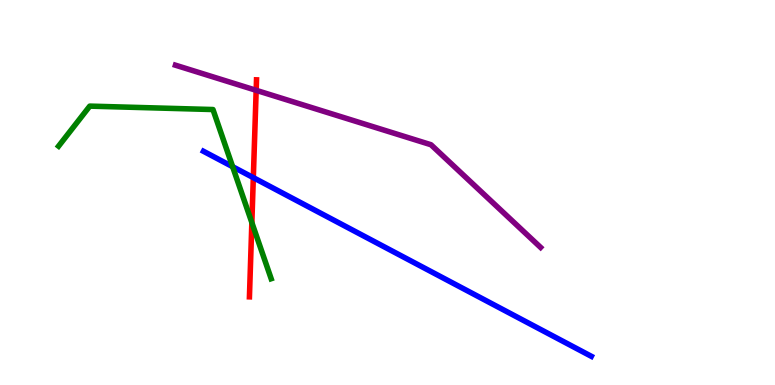[{'lines': ['blue', 'red'], 'intersections': [{'x': 3.27, 'y': 5.39}]}, {'lines': ['green', 'red'], 'intersections': [{'x': 3.25, 'y': 4.22}]}, {'lines': ['purple', 'red'], 'intersections': [{'x': 3.31, 'y': 7.65}]}, {'lines': ['blue', 'green'], 'intersections': [{'x': 3.0, 'y': 5.67}]}, {'lines': ['blue', 'purple'], 'intersections': []}, {'lines': ['green', 'purple'], 'intersections': []}]